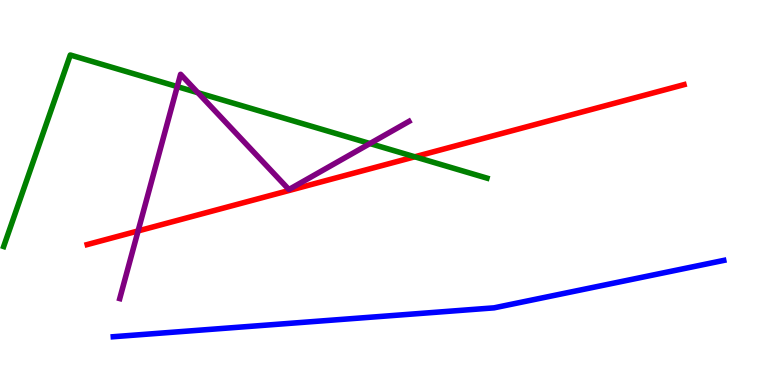[{'lines': ['blue', 'red'], 'intersections': []}, {'lines': ['green', 'red'], 'intersections': [{'x': 5.35, 'y': 5.93}]}, {'lines': ['purple', 'red'], 'intersections': [{'x': 1.78, 'y': 4.0}]}, {'lines': ['blue', 'green'], 'intersections': []}, {'lines': ['blue', 'purple'], 'intersections': []}, {'lines': ['green', 'purple'], 'intersections': [{'x': 2.29, 'y': 7.75}, {'x': 2.55, 'y': 7.59}, {'x': 4.77, 'y': 6.27}]}]